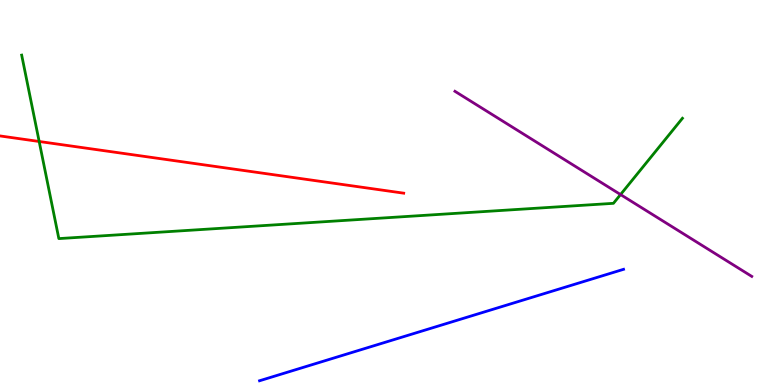[{'lines': ['blue', 'red'], 'intersections': []}, {'lines': ['green', 'red'], 'intersections': [{'x': 0.505, 'y': 6.33}]}, {'lines': ['purple', 'red'], 'intersections': []}, {'lines': ['blue', 'green'], 'intersections': []}, {'lines': ['blue', 'purple'], 'intersections': []}, {'lines': ['green', 'purple'], 'intersections': [{'x': 8.01, 'y': 4.95}]}]